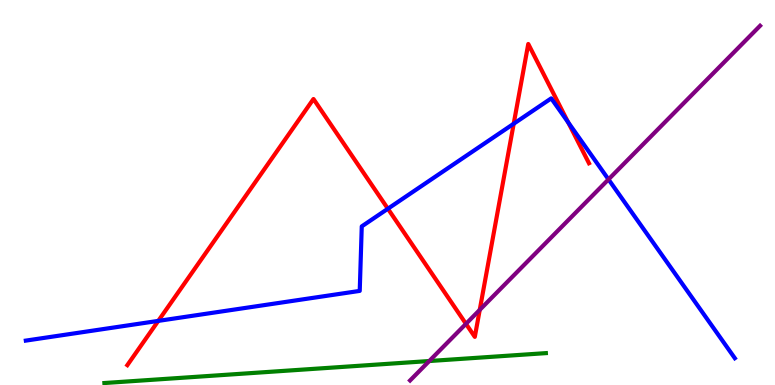[{'lines': ['blue', 'red'], 'intersections': [{'x': 2.04, 'y': 1.67}, {'x': 5.01, 'y': 4.58}, {'x': 6.63, 'y': 6.79}, {'x': 7.33, 'y': 6.82}]}, {'lines': ['green', 'red'], 'intersections': []}, {'lines': ['purple', 'red'], 'intersections': [{'x': 6.01, 'y': 1.59}, {'x': 6.19, 'y': 1.95}]}, {'lines': ['blue', 'green'], 'intersections': []}, {'lines': ['blue', 'purple'], 'intersections': [{'x': 7.85, 'y': 5.34}]}, {'lines': ['green', 'purple'], 'intersections': [{'x': 5.54, 'y': 0.623}]}]